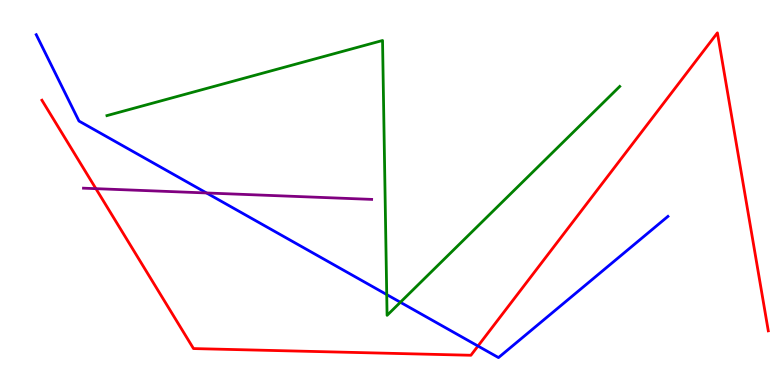[{'lines': ['blue', 'red'], 'intersections': [{'x': 6.17, 'y': 1.01}]}, {'lines': ['green', 'red'], 'intersections': []}, {'lines': ['purple', 'red'], 'intersections': [{'x': 1.24, 'y': 5.1}]}, {'lines': ['blue', 'green'], 'intersections': [{'x': 4.99, 'y': 2.35}, {'x': 5.17, 'y': 2.15}]}, {'lines': ['blue', 'purple'], 'intersections': [{'x': 2.66, 'y': 4.99}]}, {'lines': ['green', 'purple'], 'intersections': []}]